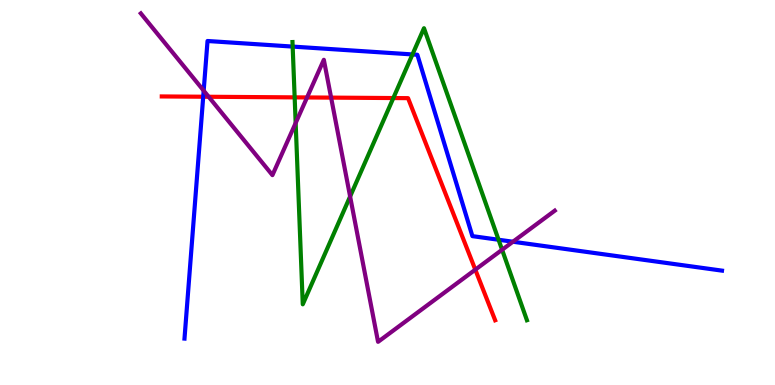[{'lines': ['blue', 'red'], 'intersections': [{'x': 2.62, 'y': 7.49}]}, {'lines': ['green', 'red'], 'intersections': [{'x': 3.8, 'y': 7.47}, {'x': 5.08, 'y': 7.45}]}, {'lines': ['purple', 'red'], 'intersections': [{'x': 2.69, 'y': 7.49}, {'x': 3.96, 'y': 7.47}, {'x': 4.27, 'y': 7.46}, {'x': 6.13, 'y': 3.0}]}, {'lines': ['blue', 'green'], 'intersections': [{'x': 3.78, 'y': 8.79}, {'x': 5.32, 'y': 8.59}, {'x': 6.43, 'y': 3.77}]}, {'lines': ['blue', 'purple'], 'intersections': [{'x': 2.63, 'y': 7.65}, {'x': 6.62, 'y': 3.72}]}, {'lines': ['green', 'purple'], 'intersections': [{'x': 3.81, 'y': 6.8}, {'x': 4.52, 'y': 4.9}, {'x': 6.48, 'y': 3.51}]}]